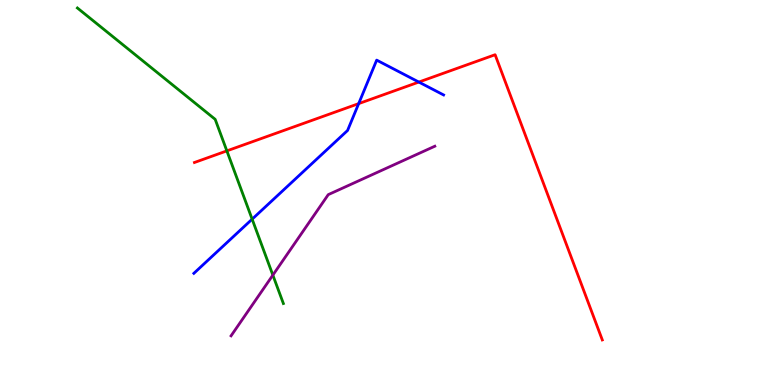[{'lines': ['blue', 'red'], 'intersections': [{'x': 4.63, 'y': 7.31}, {'x': 5.4, 'y': 7.87}]}, {'lines': ['green', 'red'], 'intersections': [{'x': 2.93, 'y': 6.08}]}, {'lines': ['purple', 'red'], 'intersections': []}, {'lines': ['blue', 'green'], 'intersections': [{'x': 3.25, 'y': 4.31}]}, {'lines': ['blue', 'purple'], 'intersections': []}, {'lines': ['green', 'purple'], 'intersections': [{'x': 3.52, 'y': 2.85}]}]